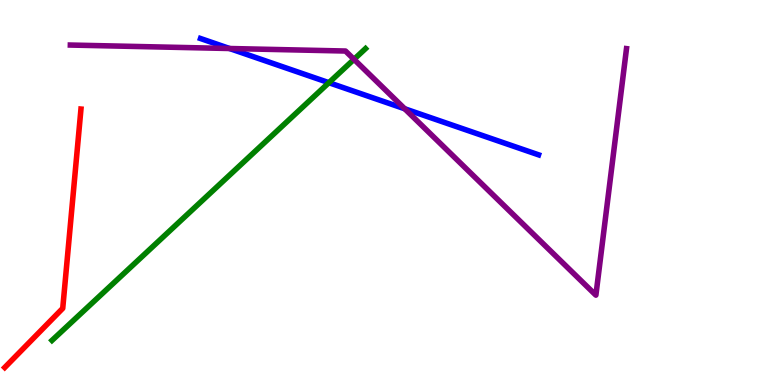[{'lines': ['blue', 'red'], 'intersections': []}, {'lines': ['green', 'red'], 'intersections': []}, {'lines': ['purple', 'red'], 'intersections': []}, {'lines': ['blue', 'green'], 'intersections': [{'x': 4.24, 'y': 7.85}]}, {'lines': ['blue', 'purple'], 'intersections': [{'x': 2.96, 'y': 8.74}, {'x': 5.22, 'y': 7.17}]}, {'lines': ['green', 'purple'], 'intersections': [{'x': 4.57, 'y': 8.46}]}]